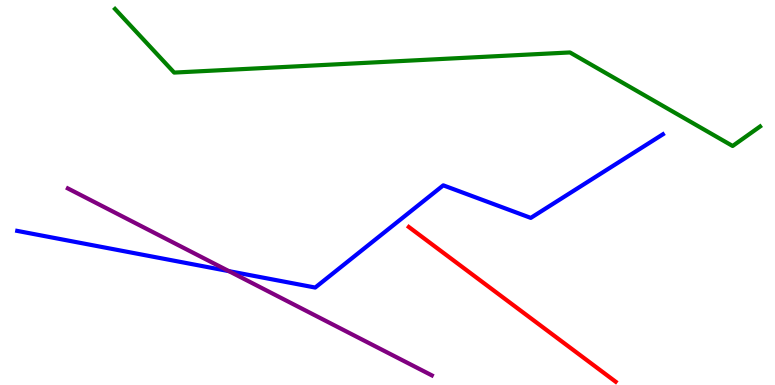[{'lines': ['blue', 'red'], 'intersections': []}, {'lines': ['green', 'red'], 'intersections': []}, {'lines': ['purple', 'red'], 'intersections': []}, {'lines': ['blue', 'green'], 'intersections': []}, {'lines': ['blue', 'purple'], 'intersections': [{'x': 2.95, 'y': 2.96}]}, {'lines': ['green', 'purple'], 'intersections': []}]